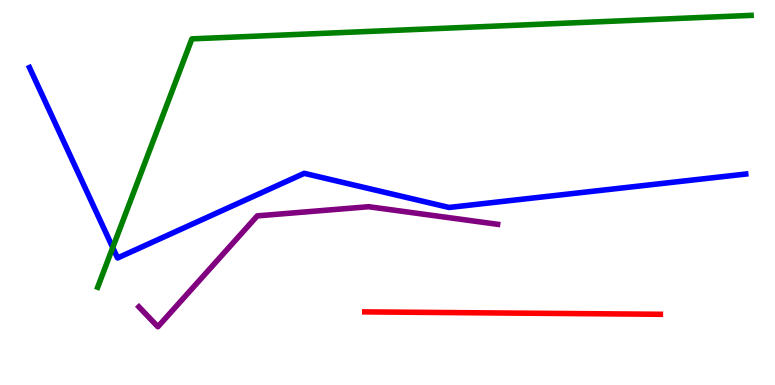[{'lines': ['blue', 'red'], 'intersections': []}, {'lines': ['green', 'red'], 'intersections': []}, {'lines': ['purple', 'red'], 'intersections': []}, {'lines': ['blue', 'green'], 'intersections': [{'x': 1.45, 'y': 3.57}]}, {'lines': ['blue', 'purple'], 'intersections': []}, {'lines': ['green', 'purple'], 'intersections': []}]